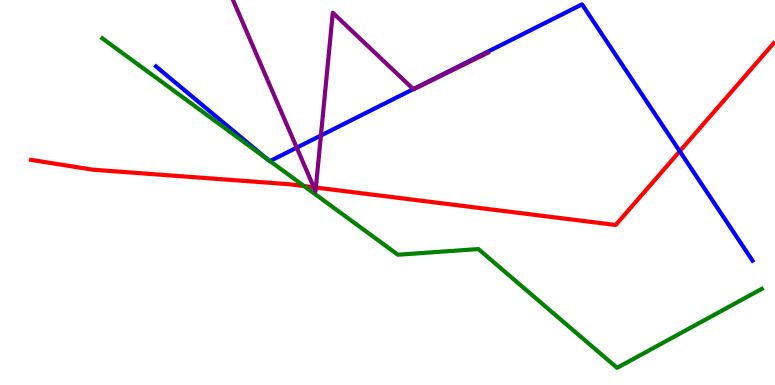[{'lines': ['blue', 'red'], 'intersections': [{'x': 8.77, 'y': 6.07}]}, {'lines': ['green', 'red'], 'intersections': [{'x': 3.92, 'y': 5.17}]}, {'lines': ['purple', 'red'], 'intersections': [{'x': 4.05, 'y': 5.13}, {'x': 4.08, 'y': 5.13}]}, {'lines': ['blue', 'green'], 'intersections': [{'x': 3.44, 'y': 5.88}, {'x': 3.48, 'y': 5.82}]}, {'lines': ['blue', 'purple'], 'intersections': [{'x': 3.83, 'y': 6.16}, {'x': 4.14, 'y': 6.48}, {'x': 5.33, 'y': 7.69}]}, {'lines': ['green', 'purple'], 'intersections': []}]